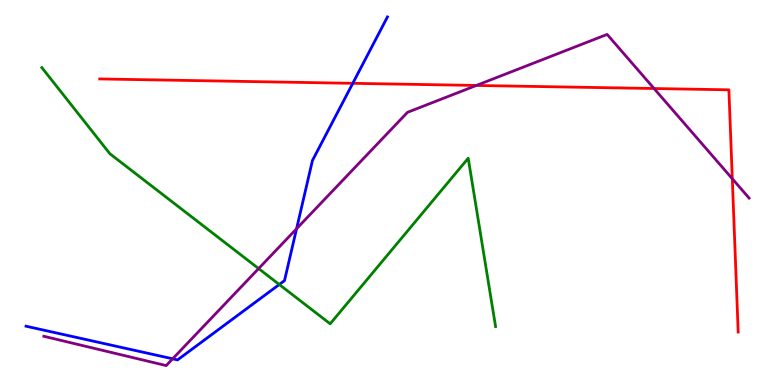[{'lines': ['blue', 'red'], 'intersections': [{'x': 4.55, 'y': 7.84}]}, {'lines': ['green', 'red'], 'intersections': []}, {'lines': ['purple', 'red'], 'intersections': [{'x': 6.15, 'y': 7.78}, {'x': 8.44, 'y': 7.7}, {'x': 9.45, 'y': 5.36}]}, {'lines': ['blue', 'green'], 'intersections': [{'x': 3.6, 'y': 2.61}]}, {'lines': ['blue', 'purple'], 'intersections': [{'x': 2.23, 'y': 0.681}, {'x': 3.83, 'y': 4.06}]}, {'lines': ['green', 'purple'], 'intersections': [{'x': 3.34, 'y': 3.02}]}]